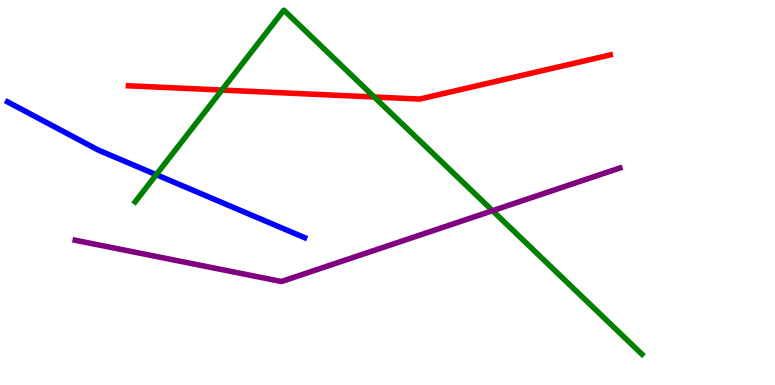[{'lines': ['blue', 'red'], 'intersections': []}, {'lines': ['green', 'red'], 'intersections': [{'x': 2.86, 'y': 7.66}, {'x': 4.83, 'y': 7.48}]}, {'lines': ['purple', 'red'], 'intersections': []}, {'lines': ['blue', 'green'], 'intersections': [{'x': 2.02, 'y': 5.46}]}, {'lines': ['blue', 'purple'], 'intersections': []}, {'lines': ['green', 'purple'], 'intersections': [{'x': 6.36, 'y': 4.53}]}]